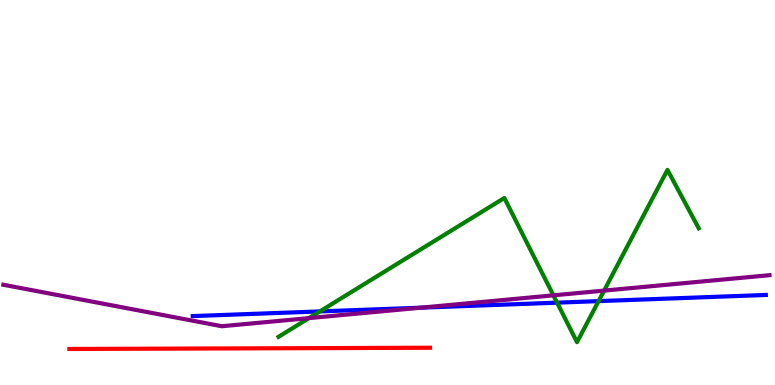[{'lines': ['blue', 'red'], 'intersections': []}, {'lines': ['green', 'red'], 'intersections': []}, {'lines': ['purple', 'red'], 'intersections': []}, {'lines': ['blue', 'green'], 'intersections': [{'x': 4.13, 'y': 1.91}, {'x': 7.19, 'y': 2.14}, {'x': 7.72, 'y': 2.18}]}, {'lines': ['blue', 'purple'], 'intersections': [{'x': 5.43, 'y': 2.01}]}, {'lines': ['green', 'purple'], 'intersections': [{'x': 3.99, 'y': 1.74}, {'x': 7.14, 'y': 2.33}, {'x': 7.79, 'y': 2.45}]}]